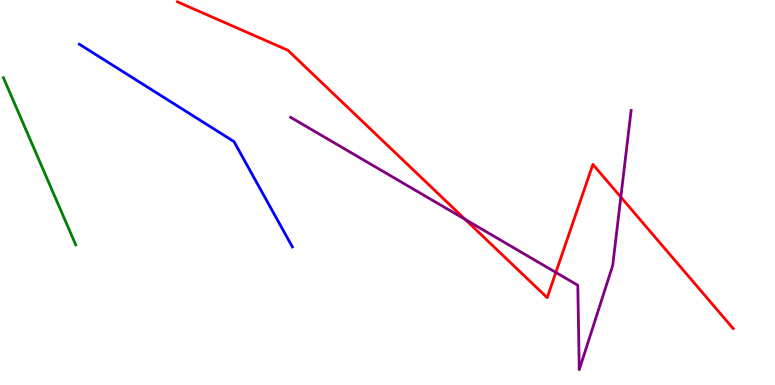[{'lines': ['blue', 'red'], 'intersections': []}, {'lines': ['green', 'red'], 'intersections': []}, {'lines': ['purple', 'red'], 'intersections': [{'x': 6.0, 'y': 4.3}, {'x': 7.17, 'y': 2.92}, {'x': 8.01, 'y': 4.88}]}, {'lines': ['blue', 'green'], 'intersections': []}, {'lines': ['blue', 'purple'], 'intersections': []}, {'lines': ['green', 'purple'], 'intersections': []}]